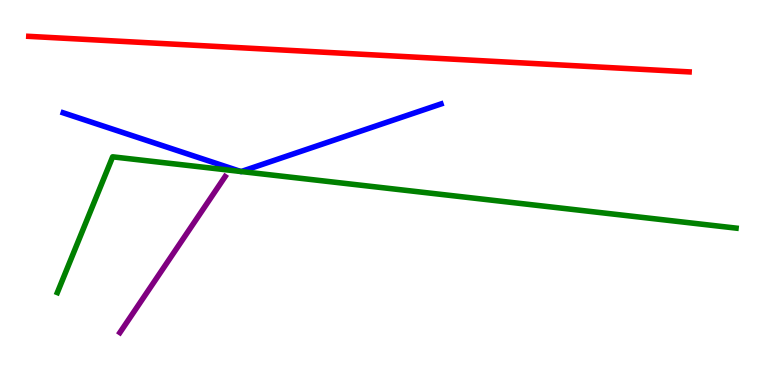[{'lines': ['blue', 'red'], 'intersections': []}, {'lines': ['green', 'red'], 'intersections': []}, {'lines': ['purple', 'red'], 'intersections': []}, {'lines': ['blue', 'green'], 'intersections': [{'x': 3.11, 'y': 5.55}, {'x': 3.11, 'y': 5.54}]}, {'lines': ['blue', 'purple'], 'intersections': []}, {'lines': ['green', 'purple'], 'intersections': []}]